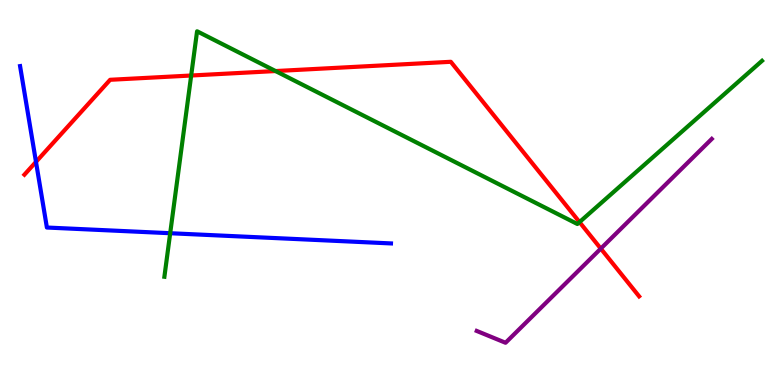[{'lines': ['blue', 'red'], 'intersections': [{'x': 0.464, 'y': 5.8}]}, {'lines': ['green', 'red'], 'intersections': [{'x': 2.47, 'y': 8.04}, {'x': 3.56, 'y': 8.15}, {'x': 7.48, 'y': 4.23}]}, {'lines': ['purple', 'red'], 'intersections': [{'x': 7.75, 'y': 3.54}]}, {'lines': ['blue', 'green'], 'intersections': [{'x': 2.2, 'y': 3.94}]}, {'lines': ['blue', 'purple'], 'intersections': []}, {'lines': ['green', 'purple'], 'intersections': []}]